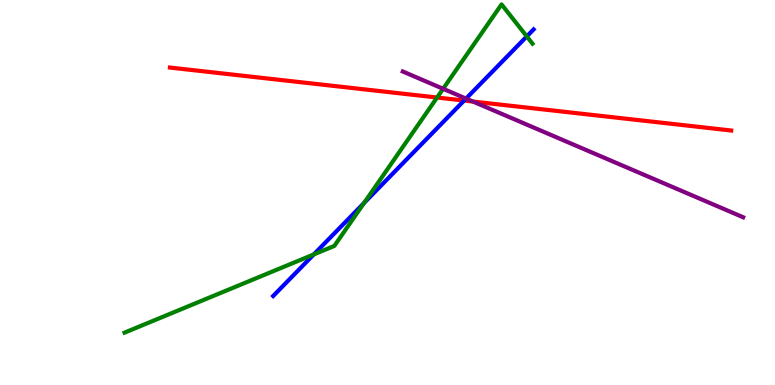[{'lines': ['blue', 'red'], 'intersections': [{'x': 5.99, 'y': 7.39}]}, {'lines': ['green', 'red'], 'intersections': [{'x': 5.64, 'y': 7.47}]}, {'lines': ['purple', 'red'], 'intersections': [{'x': 6.1, 'y': 7.36}]}, {'lines': ['blue', 'green'], 'intersections': [{'x': 4.05, 'y': 3.39}, {'x': 4.7, 'y': 4.73}, {'x': 6.8, 'y': 9.05}]}, {'lines': ['blue', 'purple'], 'intersections': [{'x': 6.01, 'y': 7.44}]}, {'lines': ['green', 'purple'], 'intersections': [{'x': 5.72, 'y': 7.69}]}]